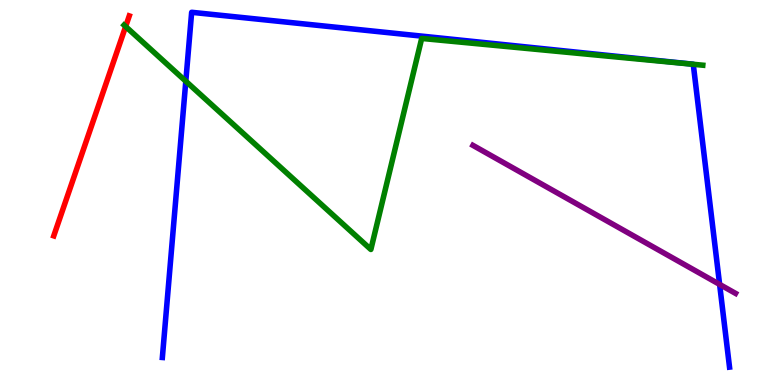[{'lines': ['blue', 'red'], 'intersections': []}, {'lines': ['green', 'red'], 'intersections': [{'x': 1.62, 'y': 9.31}]}, {'lines': ['purple', 'red'], 'intersections': []}, {'lines': ['blue', 'green'], 'intersections': [{'x': 2.4, 'y': 7.89}, {'x': 8.95, 'y': 8.33}]}, {'lines': ['blue', 'purple'], 'intersections': [{'x': 9.29, 'y': 2.61}]}, {'lines': ['green', 'purple'], 'intersections': []}]